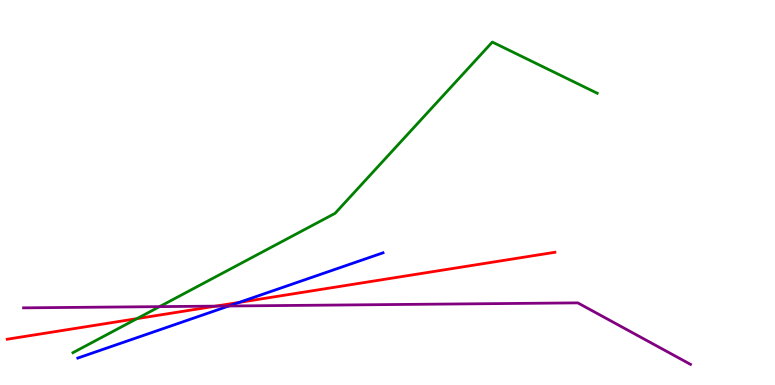[{'lines': ['blue', 'red'], 'intersections': [{'x': 3.09, 'y': 2.15}]}, {'lines': ['green', 'red'], 'intersections': [{'x': 1.77, 'y': 1.72}]}, {'lines': ['purple', 'red'], 'intersections': [{'x': 2.78, 'y': 2.05}]}, {'lines': ['blue', 'green'], 'intersections': []}, {'lines': ['blue', 'purple'], 'intersections': [{'x': 2.95, 'y': 2.05}]}, {'lines': ['green', 'purple'], 'intersections': [{'x': 2.06, 'y': 2.04}]}]